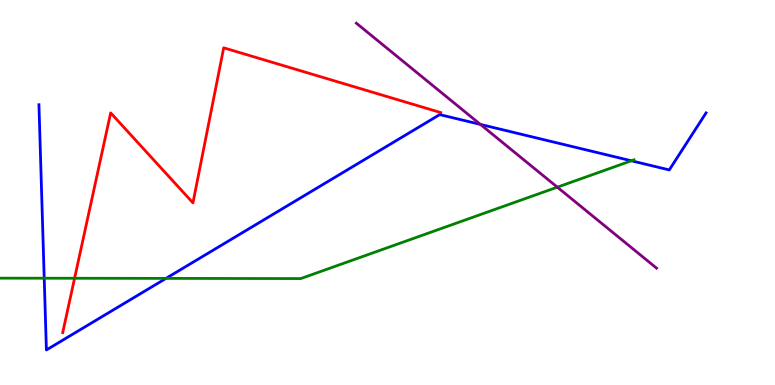[{'lines': ['blue', 'red'], 'intersections': []}, {'lines': ['green', 'red'], 'intersections': [{'x': 0.962, 'y': 2.77}]}, {'lines': ['purple', 'red'], 'intersections': []}, {'lines': ['blue', 'green'], 'intersections': [{'x': 0.571, 'y': 2.77}, {'x': 2.14, 'y': 2.77}, {'x': 8.15, 'y': 5.82}]}, {'lines': ['blue', 'purple'], 'intersections': [{'x': 6.2, 'y': 6.77}]}, {'lines': ['green', 'purple'], 'intersections': [{'x': 7.19, 'y': 5.14}]}]